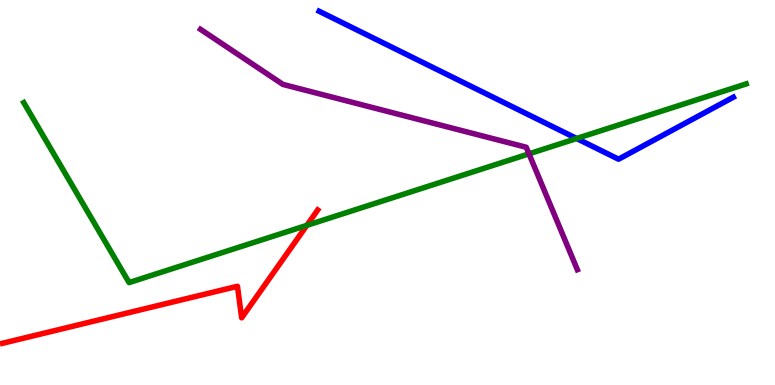[{'lines': ['blue', 'red'], 'intersections': []}, {'lines': ['green', 'red'], 'intersections': [{'x': 3.96, 'y': 4.15}]}, {'lines': ['purple', 'red'], 'intersections': []}, {'lines': ['blue', 'green'], 'intersections': [{'x': 7.44, 'y': 6.4}]}, {'lines': ['blue', 'purple'], 'intersections': []}, {'lines': ['green', 'purple'], 'intersections': [{'x': 6.83, 'y': 6.0}]}]